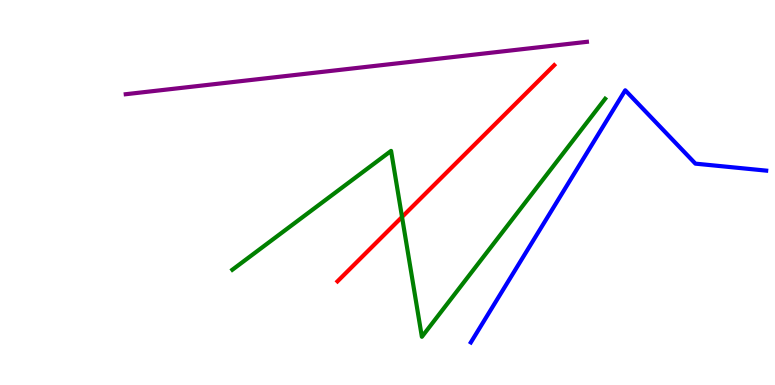[{'lines': ['blue', 'red'], 'intersections': []}, {'lines': ['green', 'red'], 'intersections': [{'x': 5.19, 'y': 4.36}]}, {'lines': ['purple', 'red'], 'intersections': []}, {'lines': ['blue', 'green'], 'intersections': []}, {'lines': ['blue', 'purple'], 'intersections': []}, {'lines': ['green', 'purple'], 'intersections': []}]